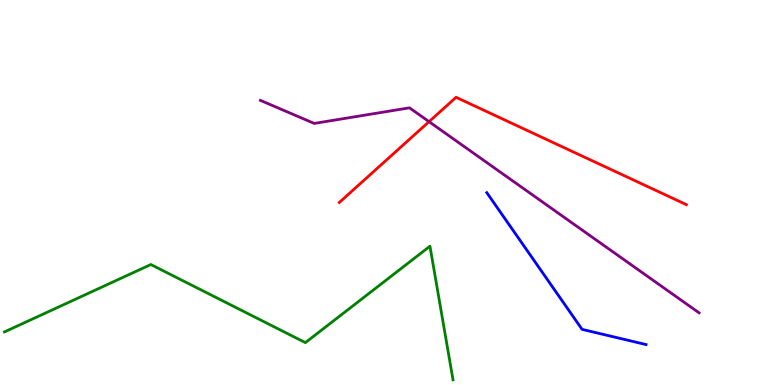[{'lines': ['blue', 'red'], 'intersections': []}, {'lines': ['green', 'red'], 'intersections': []}, {'lines': ['purple', 'red'], 'intersections': [{'x': 5.54, 'y': 6.84}]}, {'lines': ['blue', 'green'], 'intersections': []}, {'lines': ['blue', 'purple'], 'intersections': []}, {'lines': ['green', 'purple'], 'intersections': []}]